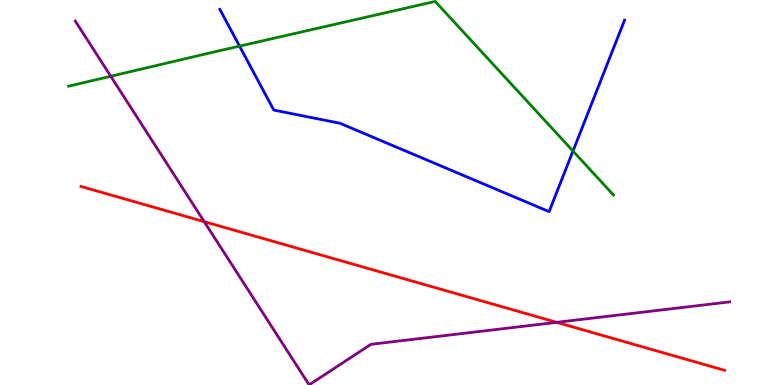[{'lines': ['blue', 'red'], 'intersections': []}, {'lines': ['green', 'red'], 'intersections': []}, {'lines': ['purple', 'red'], 'intersections': [{'x': 2.64, 'y': 4.24}, {'x': 7.18, 'y': 1.63}]}, {'lines': ['blue', 'green'], 'intersections': [{'x': 3.09, 'y': 8.8}, {'x': 7.39, 'y': 6.08}]}, {'lines': ['blue', 'purple'], 'intersections': []}, {'lines': ['green', 'purple'], 'intersections': [{'x': 1.43, 'y': 8.02}]}]